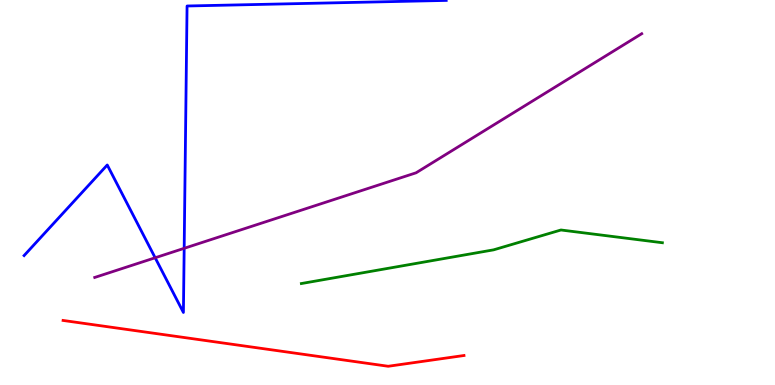[{'lines': ['blue', 'red'], 'intersections': []}, {'lines': ['green', 'red'], 'intersections': []}, {'lines': ['purple', 'red'], 'intersections': []}, {'lines': ['blue', 'green'], 'intersections': []}, {'lines': ['blue', 'purple'], 'intersections': [{'x': 2.0, 'y': 3.3}, {'x': 2.38, 'y': 3.55}]}, {'lines': ['green', 'purple'], 'intersections': []}]